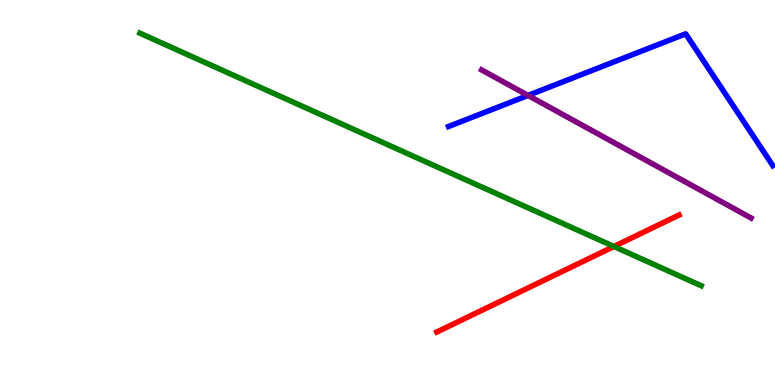[{'lines': ['blue', 'red'], 'intersections': []}, {'lines': ['green', 'red'], 'intersections': [{'x': 7.92, 'y': 3.6}]}, {'lines': ['purple', 'red'], 'intersections': []}, {'lines': ['blue', 'green'], 'intersections': []}, {'lines': ['blue', 'purple'], 'intersections': [{'x': 6.81, 'y': 7.52}]}, {'lines': ['green', 'purple'], 'intersections': []}]